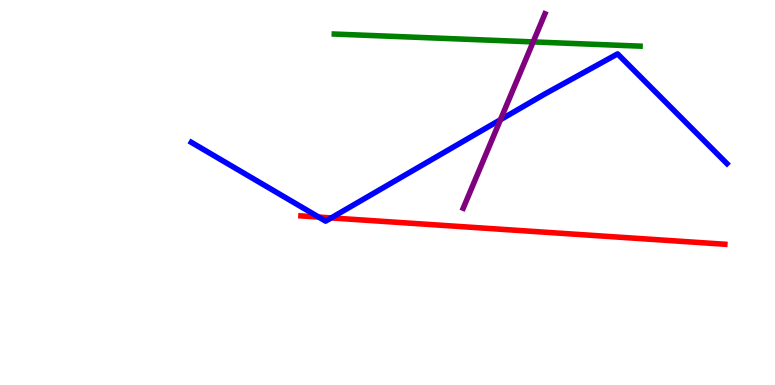[{'lines': ['blue', 'red'], 'intersections': [{'x': 4.11, 'y': 4.36}, {'x': 4.27, 'y': 4.34}]}, {'lines': ['green', 'red'], 'intersections': []}, {'lines': ['purple', 'red'], 'intersections': []}, {'lines': ['blue', 'green'], 'intersections': []}, {'lines': ['blue', 'purple'], 'intersections': [{'x': 6.46, 'y': 6.89}]}, {'lines': ['green', 'purple'], 'intersections': [{'x': 6.88, 'y': 8.91}]}]